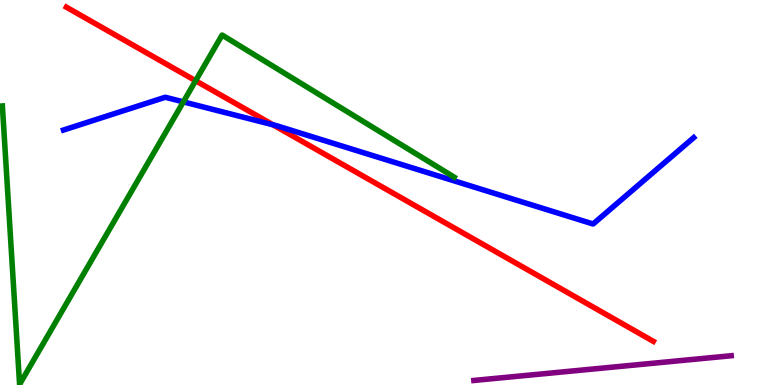[{'lines': ['blue', 'red'], 'intersections': [{'x': 3.52, 'y': 6.76}]}, {'lines': ['green', 'red'], 'intersections': [{'x': 2.52, 'y': 7.9}]}, {'lines': ['purple', 'red'], 'intersections': []}, {'lines': ['blue', 'green'], 'intersections': [{'x': 2.37, 'y': 7.35}]}, {'lines': ['blue', 'purple'], 'intersections': []}, {'lines': ['green', 'purple'], 'intersections': []}]